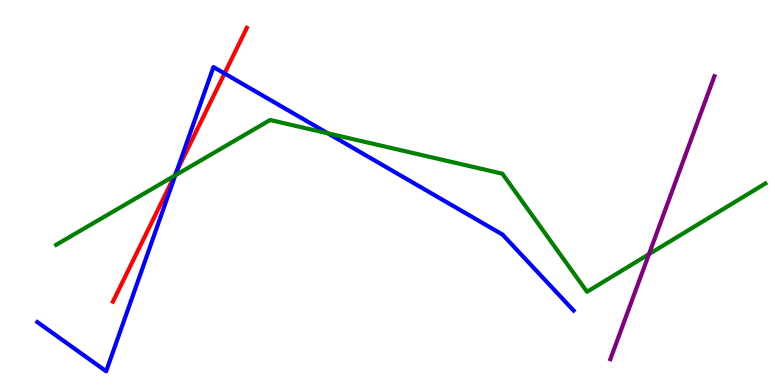[{'lines': ['blue', 'red'], 'intersections': [{'x': 2.28, 'y': 5.55}, {'x': 2.9, 'y': 8.09}]}, {'lines': ['green', 'red'], 'intersections': [{'x': 2.25, 'y': 5.43}]}, {'lines': ['purple', 'red'], 'intersections': []}, {'lines': ['blue', 'green'], 'intersections': [{'x': 2.26, 'y': 5.45}, {'x': 4.23, 'y': 6.54}]}, {'lines': ['blue', 'purple'], 'intersections': []}, {'lines': ['green', 'purple'], 'intersections': [{'x': 8.37, 'y': 3.4}]}]